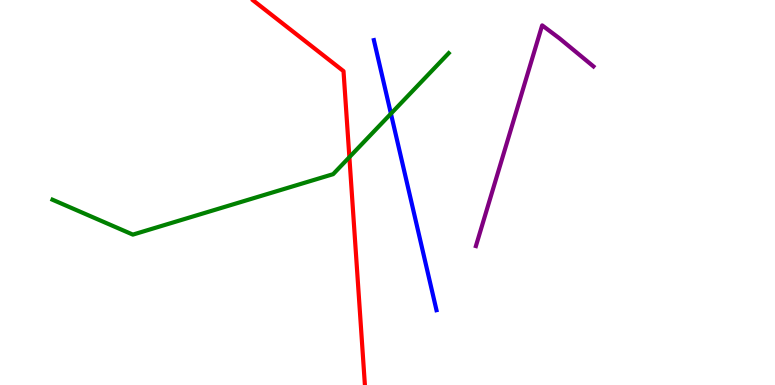[{'lines': ['blue', 'red'], 'intersections': []}, {'lines': ['green', 'red'], 'intersections': [{'x': 4.51, 'y': 5.92}]}, {'lines': ['purple', 'red'], 'intersections': []}, {'lines': ['blue', 'green'], 'intersections': [{'x': 5.04, 'y': 7.05}]}, {'lines': ['blue', 'purple'], 'intersections': []}, {'lines': ['green', 'purple'], 'intersections': []}]